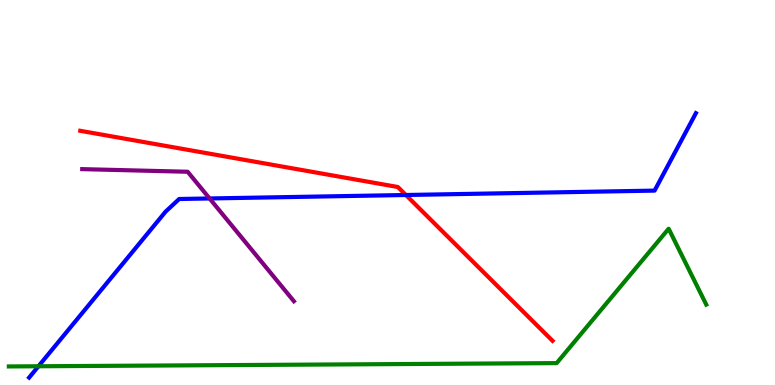[{'lines': ['blue', 'red'], 'intersections': [{'x': 5.24, 'y': 4.94}]}, {'lines': ['green', 'red'], 'intersections': []}, {'lines': ['purple', 'red'], 'intersections': []}, {'lines': ['blue', 'green'], 'intersections': [{'x': 0.496, 'y': 0.487}]}, {'lines': ['blue', 'purple'], 'intersections': [{'x': 2.7, 'y': 4.85}]}, {'lines': ['green', 'purple'], 'intersections': []}]